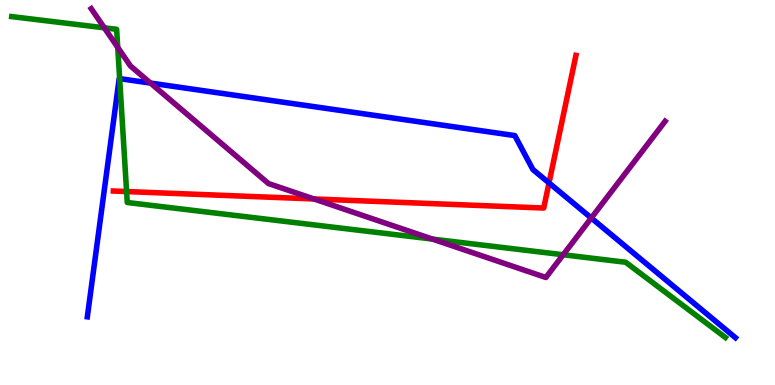[{'lines': ['blue', 'red'], 'intersections': [{'x': 7.08, 'y': 5.25}]}, {'lines': ['green', 'red'], 'intersections': [{'x': 1.63, 'y': 5.02}]}, {'lines': ['purple', 'red'], 'intersections': [{'x': 4.05, 'y': 4.83}]}, {'lines': ['blue', 'green'], 'intersections': [{'x': 1.54, 'y': 7.96}]}, {'lines': ['blue', 'purple'], 'intersections': [{'x': 1.94, 'y': 7.84}, {'x': 7.63, 'y': 4.34}]}, {'lines': ['green', 'purple'], 'intersections': [{'x': 1.35, 'y': 9.28}, {'x': 1.52, 'y': 8.77}, {'x': 5.58, 'y': 3.79}, {'x': 7.27, 'y': 3.38}]}]